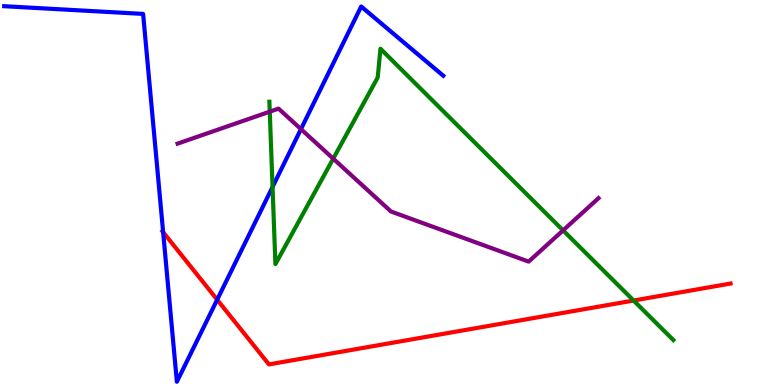[{'lines': ['blue', 'red'], 'intersections': [{'x': 2.11, 'y': 3.97}, {'x': 2.8, 'y': 2.22}]}, {'lines': ['green', 'red'], 'intersections': [{'x': 8.18, 'y': 2.19}]}, {'lines': ['purple', 'red'], 'intersections': []}, {'lines': ['blue', 'green'], 'intersections': [{'x': 3.52, 'y': 5.14}]}, {'lines': ['blue', 'purple'], 'intersections': [{'x': 3.88, 'y': 6.65}]}, {'lines': ['green', 'purple'], 'intersections': [{'x': 3.48, 'y': 7.1}, {'x': 4.3, 'y': 5.88}, {'x': 7.27, 'y': 4.02}]}]